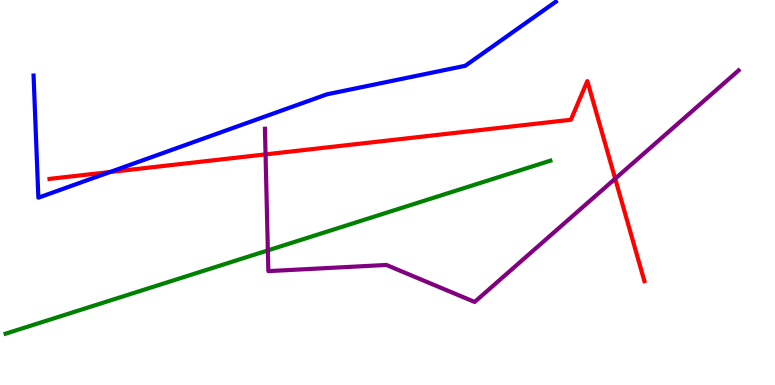[{'lines': ['blue', 'red'], 'intersections': [{'x': 1.42, 'y': 5.53}]}, {'lines': ['green', 'red'], 'intersections': []}, {'lines': ['purple', 'red'], 'intersections': [{'x': 3.43, 'y': 5.99}, {'x': 7.94, 'y': 5.36}]}, {'lines': ['blue', 'green'], 'intersections': []}, {'lines': ['blue', 'purple'], 'intersections': []}, {'lines': ['green', 'purple'], 'intersections': [{'x': 3.46, 'y': 3.5}]}]